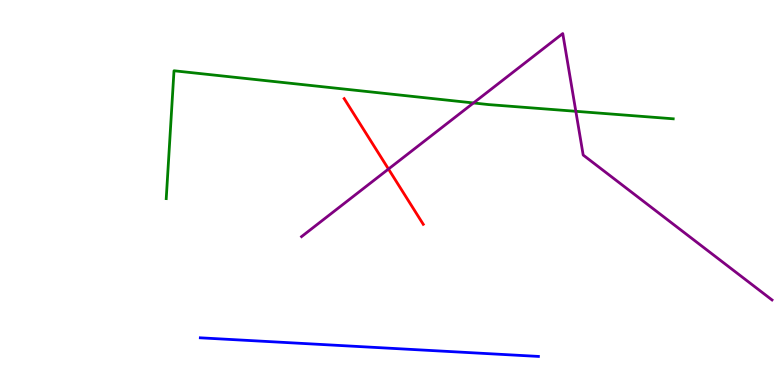[{'lines': ['blue', 'red'], 'intersections': []}, {'lines': ['green', 'red'], 'intersections': []}, {'lines': ['purple', 'red'], 'intersections': [{'x': 5.01, 'y': 5.61}]}, {'lines': ['blue', 'green'], 'intersections': []}, {'lines': ['blue', 'purple'], 'intersections': []}, {'lines': ['green', 'purple'], 'intersections': [{'x': 6.11, 'y': 7.33}, {'x': 7.43, 'y': 7.11}]}]